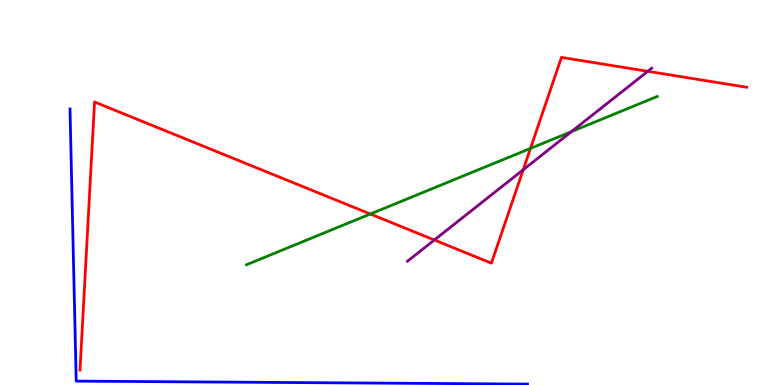[{'lines': ['blue', 'red'], 'intersections': []}, {'lines': ['green', 'red'], 'intersections': [{'x': 4.78, 'y': 4.44}, {'x': 6.84, 'y': 6.15}]}, {'lines': ['purple', 'red'], 'intersections': [{'x': 5.6, 'y': 3.77}, {'x': 6.75, 'y': 5.59}, {'x': 8.36, 'y': 8.15}]}, {'lines': ['blue', 'green'], 'intersections': []}, {'lines': ['blue', 'purple'], 'intersections': []}, {'lines': ['green', 'purple'], 'intersections': [{'x': 7.37, 'y': 6.58}]}]